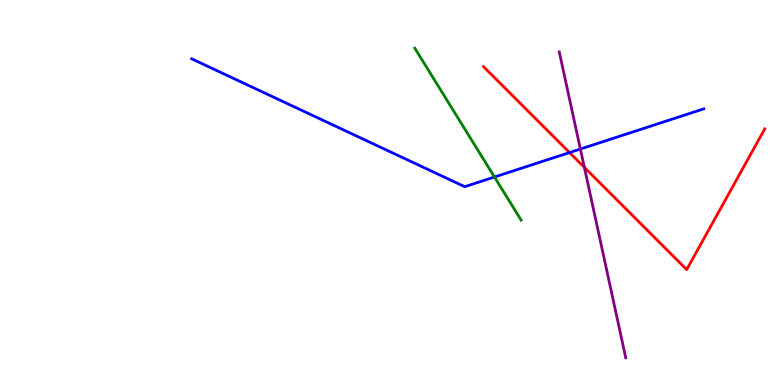[{'lines': ['blue', 'red'], 'intersections': [{'x': 7.35, 'y': 6.04}]}, {'lines': ['green', 'red'], 'intersections': []}, {'lines': ['purple', 'red'], 'intersections': [{'x': 7.54, 'y': 5.65}]}, {'lines': ['blue', 'green'], 'intersections': [{'x': 6.38, 'y': 5.4}]}, {'lines': ['blue', 'purple'], 'intersections': [{'x': 7.49, 'y': 6.13}]}, {'lines': ['green', 'purple'], 'intersections': []}]